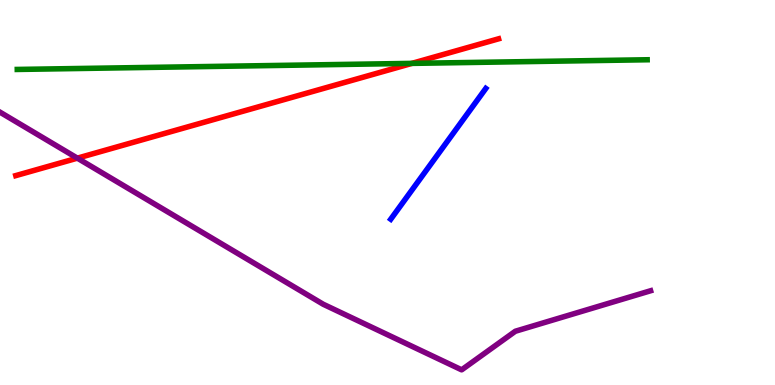[{'lines': ['blue', 'red'], 'intersections': []}, {'lines': ['green', 'red'], 'intersections': [{'x': 5.31, 'y': 8.35}]}, {'lines': ['purple', 'red'], 'intersections': [{'x': 0.998, 'y': 5.89}]}, {'lines': ['blue', 'green'], 'intersections': []}, {'lines': ['blue', 'purple'], 'intersections': []}, {'lines': ['green', 'purple'], 'intersections': []}]